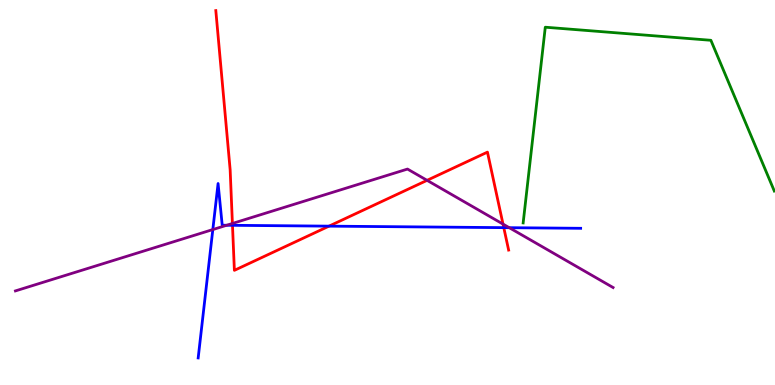[{'lines': ['blue', 'red'], 'intersections': [{'x': 3.0, 'y': 4.15}, {'x': 4.25, 'y': 4.13}, {'x': 6.5, 'y': 4.09}]}, {'lines': ['green', 'red'], 'intersections': []}, {'lines': ['purple', 'red'], 'intersections': [{'x': 3.0, 'y': 4.2}, {'x': 5.51, 'y': 5.32}, {'x': 6.49, 'y': 4.18}]}, {'lines': ['blue', 'green'], 'intersections': []}, {'lines': ['blue', 'purple'], 'intersections': [{'x': 2.75, 'y': 4.04}, {'x': 2.92, 'y': 4.15}, {'x': 6.57, 'y': 4.09}]}, {'lines': ['green', 'purple'], 'intersections': []}]